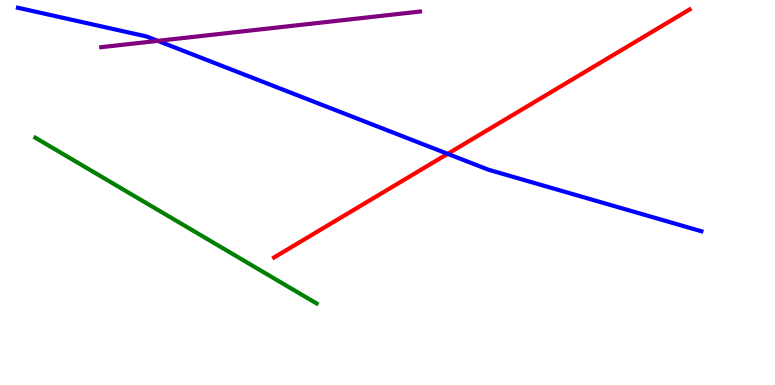[{'lines': ['blue', 'red'], 'intersections': [{'x': 5.78, 'y': 6.0}]}, {'lines': ['green', 'red'], 'intersections': []}, {'lines': ['purple', 'red'], 'intersections': []}, {'lines': ['blue', 'green'], 'intersections': []}, {'lines': ['blue', 'purple'], 'intersections': [{'x': 2.04, 'y': 8.94}]}, {'lines': ['green', 'purple'], 'intersections': []}]